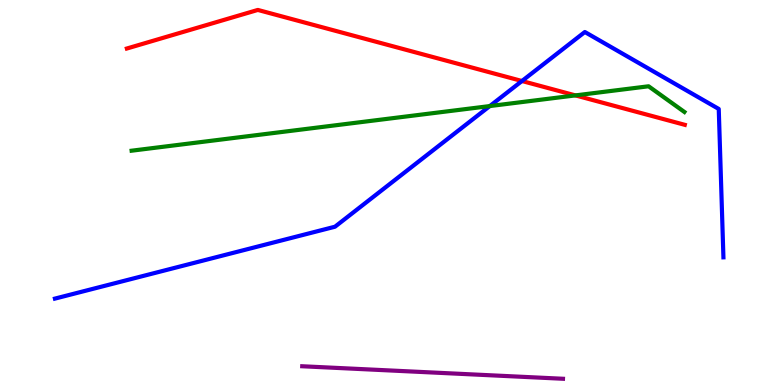[{'lines': ['blue', 'red'], 'intersections': [{'x': 6.73, 'y': 7.9}]}, {'lines': ['green', 'red'], 'intersections': [{'x': 7.42, 'y': 7.52}]}, {'lines': ['purple', 'red'], 'intersections': []}, {'lines': ['blue', 'green'], 'intersections': [{'x': 6.32, 'y': 7.25}]}, {'lines': ['blue', 'purple'], 'intersections': []}, {'lines': ['green', 'purple'], 'intersections': []}]